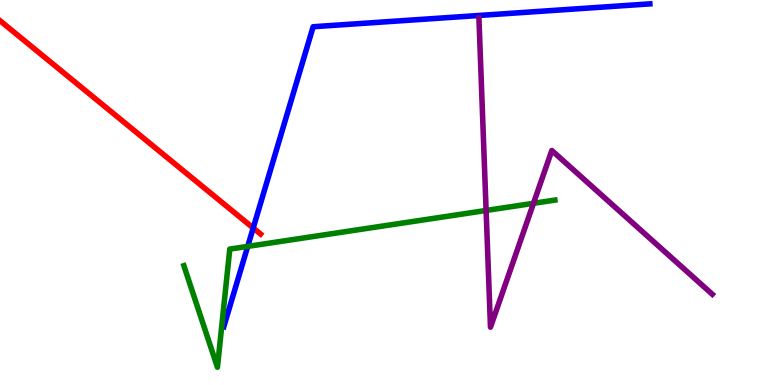[{'lines': ['blue', 'red'], 'intersections': [{'x': 3.27, 'y': 4.08}]}, {'lines': ['green', 'red'], 'intersections': []}, {'lines': ['purple', 'red'], 'intersections': []}, {'lines': ['blue', 'green'], 'intersections': [{'x': 3.2, 'y': 3.6}]}, {'lines': ['blue', 'purple'], 'intersections': []}, {'lines': ['green', 'purple'], 'intersections': [{'x': 6.27, 'y': 4.53}, {'x': 6.88, 'y': 4.72}]}]